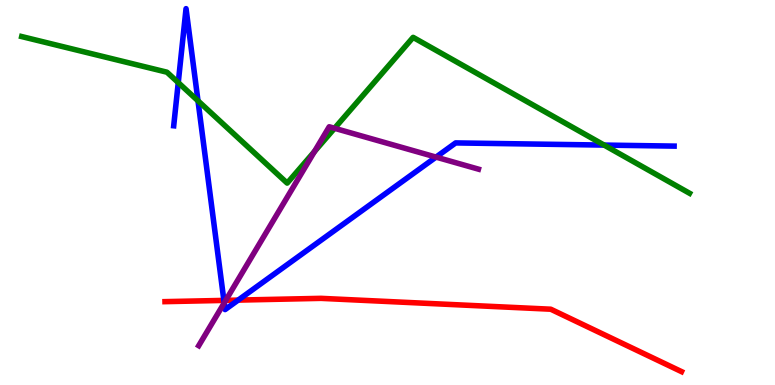[{'lines': ['blue', 'red'], 'intersections': [{'x': 2.89, 'y': 2.2}, {'x': 3.07, 'y': 2.21}]}, {'lines': ['green', 'red'], 'intersections': []}, {'lines': ['purple', 'red'], 'intersections': [{'x': 2.91, 'y': 2.2}]}, {'lines': ['blue', 'green'], 'intersections': [{'x': 2.3, 'y': 7.85}, {'x': 2.55, 'y': 7.38}, {'x': 7.8, 'y': 6.23}]}, {'lines': ['blue', 'purple'], 'intersections': [{'x': 2.89, 'y': 2.13}, {'x': 5.63, 'y': 5.92}]}, {'lines': ['green', 'purple'], 'intersections': [{'x': 4.06, 'y': 6.06}, {'x': 4.32, 'y': 6.67}]}]